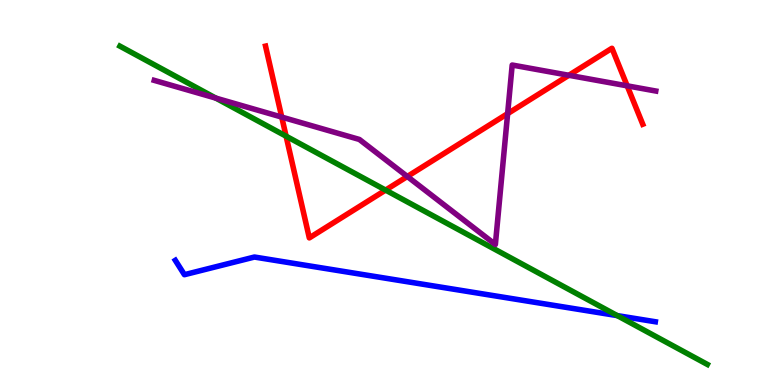[{'lines': ['blue', 'red'], 'intersections': []}, {'lines': ['green', 'red'], 'intersections': [{'x': 3.69, 'y': 6.46}, {'x': 4.98, 'y': 5.06}]}, {'lines': ['purple', 'red'], 'intersections': [{'x': 3.64, 'y': 6.96}, {'x': 5.26, 'y': 5.42}, {'x': 6.55, 'y': 7.05}, {'x': 7.34, 'y': 8.04}, {'x': 8.09, 'y': 7.77}]}, {'lines': ['blue', 'green'], 'intersections': [{'x': 7.96, 'y': 1.8}]}, {'lines': ['blue', 'purple'], 'intersections': []}, {'lines': ['green', 'purple'], 'intersections': [{'x': 2.78, 'y': 7.45}]}]